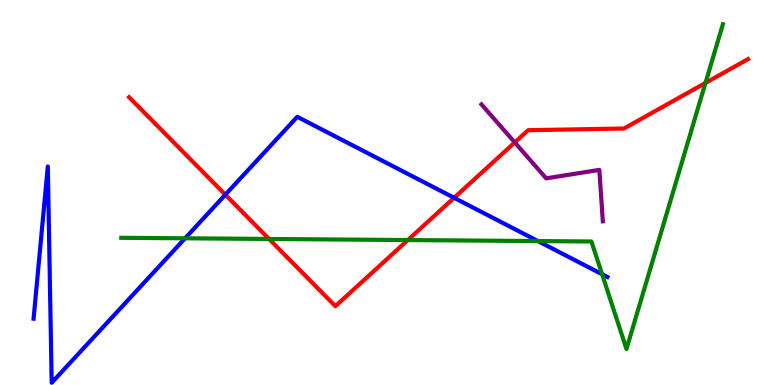[{'lines': ['blue', 'red'], 'intersections': [{'x': 2.91, 'y': 4.94}, {'x': 5.86, 'y': 4.86}]}, {'lines': ['green', 'red'], 'intersections': [{'x': 3.47, 'y': 3.79}, {'x': 5.26, 'y': 3.76}, {'x': 9.1, 'y': 7.85}]}, {'lines': ['purple', 'red'], 'intersections': [{'x': 6.64, 'y': 6.3}]}, {'lines': ['blue', 'green'], 'intersections': [{'x': 2.39, 'y': 3.81}, {'x': 6.94, 'y': 3.74}, {'x': 7.77, 'y': 2.88}]}, {'lines': ['blue', 'purple'], 'intersections': []}, {'lines': ['green', 'purple'], 'intersections': []}]